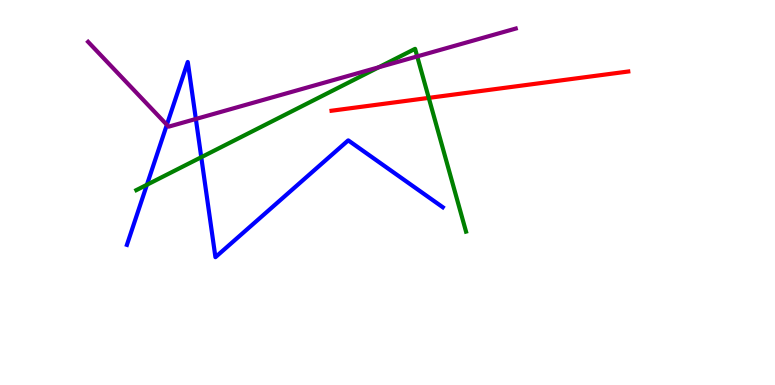[{'lines': ['blue', 'red'], 'intersections': []}, {'lines': ['green', 'red'], 'intersections': [{'x': 5.53, 'y': 7.46}]}, {'lines': ['purple', 'red'], 'intersections': []}, {'lines': ['blue', 'green'], 'intersections': [{'x': 1.9, 'y': 5.2}, {'x': 2.6, 'y': 5.92}]}, {'lines': ['blue', 'purple'], 'intersections': [{'x': 2.15, 'y': 6.76}, {'x': 2.53, 'y': 6.91}]}, {'lines': ['green', 'purple'], 'intersections': [{'x': 4.89, 'y': 8.25}, {'x': 5.38, 'y': 8.53}]}]